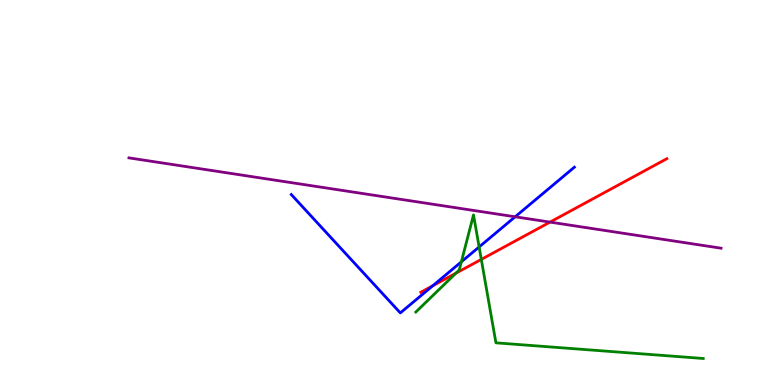[{'lines': ['blue', 'red'], 'intersections': [{'x': 5.58, 'y': 2.58}]}, {'lines': ['green', 'red'], 'intersections': [{'x': 5.88, 'y': 2.9}, {'x': 6.21, 'y': 3.26}]}, {'lines': ['purple', 'red'], 'intersections': [{'x': 7.1, 'y': 4.23}]}, {'lines': ['blue', 'green'], 'intersections': [{'x': 5.95, 'y': 3.2}, {'x': 6.18, 'y': 3.59}]}, {'lines': ['blue', 'purple'], 'intersections': [{'x': 6.65, 'y': 4.37}]}, {'lines': ['green', 'purple'], 'intersections': []}]